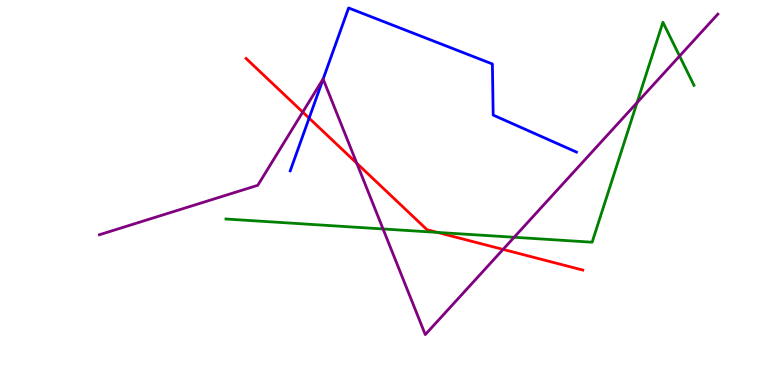[{'lines': ['blue', 'red'], 'intersections': [{'x': 3.99, 'y': 6.93}]}, {'lines': ['green', 'red'], 'intersections': [{'x': 5.64, 'y': 3.96}]}, {'lines': ['purple', 'red'], 'intersections': [{'x': 3.91, 'y': 7.09}, {'x': 4.6, 'y': 5.76}, {'x': 6.49, 'y': 3.52}]}, {'lines': ['blue', 'green'], 'intersections': []}, {'lines': ['blue', 'purple'], 'intersections': [{'x': 4.17, 'y': 7.95}]}, {'lines': ['green', 'purple'], 'intersections': [{'x': 4.94, 'y': 4.05}, {'x': 6.63, 'y': 3.84}, {'x': 8.22, 'y': 7.33}, {'x': 8.77, 'y': 8.54}]}]